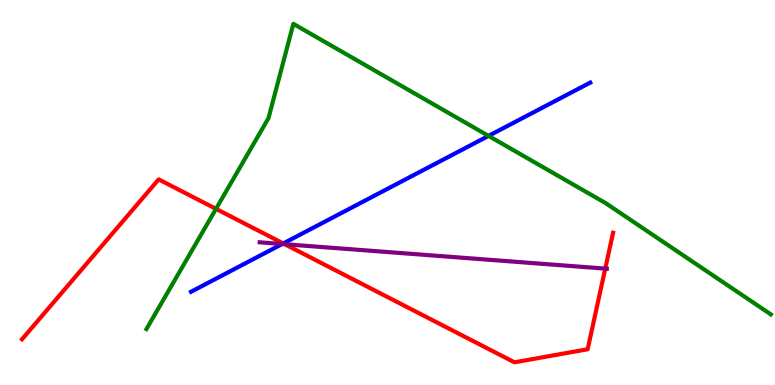[{'lines': ['blue', 'red'], 'intersections': [{'x': 3.66, 'y': 3.68}]}, {'lines': ['green', 'red'], 'intersections': [{'x': 2.79, 'y': 4.58}]}, {'lines': ['purple', 'red'], 'intersections': [{'x': 3.67, 'y': 3.66}, {'x': 7.81, 'y': 3.02}]}, {'lines': ['blue', 'green'], 'intersections': [{'x': 6.3, 'y': 6.47}]}, {'lines': ['blue', 'purple'], 'intersections': [{'x': 3.64, 'y': 3.66}]}, {'lines': ['green', 'purple'], 'intersections': []}]